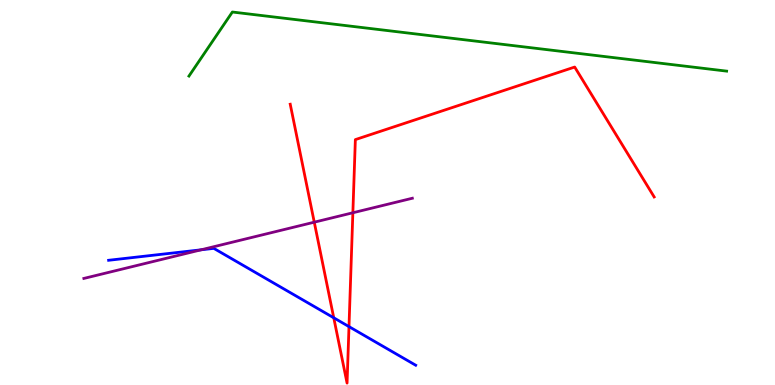[{'lines': ['blue', 'red'], 'intersections': [{'x': 4.31, 'y': 1.75}, {'x': 4.5, 'y': 1.52}]}, {'lines': ['green', 'red'], 'intersections': []}, {'lines': ['purple', 'red'], 'intersections': [{'x': 4.06, 'y': 4.23}, {'x': 4.55, 'y': 4.47}]}, {'lines': ['blue', 'green'], 'intersections': []}, {'lines': ['blue', 'purple'], 'intersections': [{'x': 2.6, 'y': 3.51}]}, {'lines': ['green', 'purple'], 'intersections': []}]